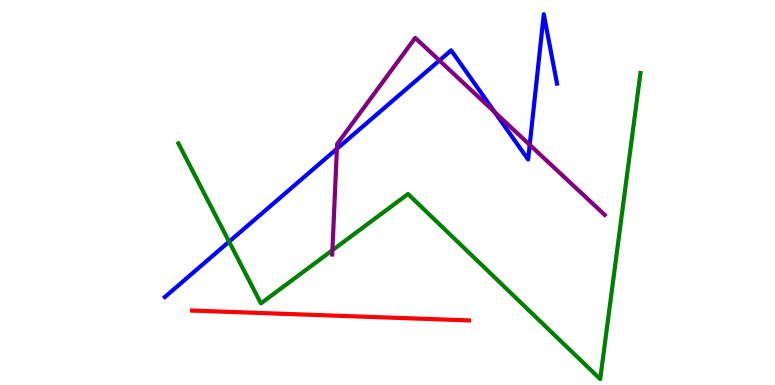[{'lines': ['blue', 'red'], 'intersections': []}, {'lines': ['green', 'red'], 'intersections': []}, {'lines': ['purple', 'red'], 'intersections': []}, {'lines': ['blue', 'green'], 'intersections': [{'x': 2.96, 'y': 3.72}]}, {'lines': ['blue', 'purple'], 'intersections': [{'x': 4.35, 'y': 6.13}, {'x': 5.67, 'y': 8.43}, {'x': 6.38, 'y': 7.09}, {'x': 6.84, 'y': 6.24}]}, {'lines': ['green', 'purple'], 'intersections': [{'x': 4.29, 'y': 3.5}]}]